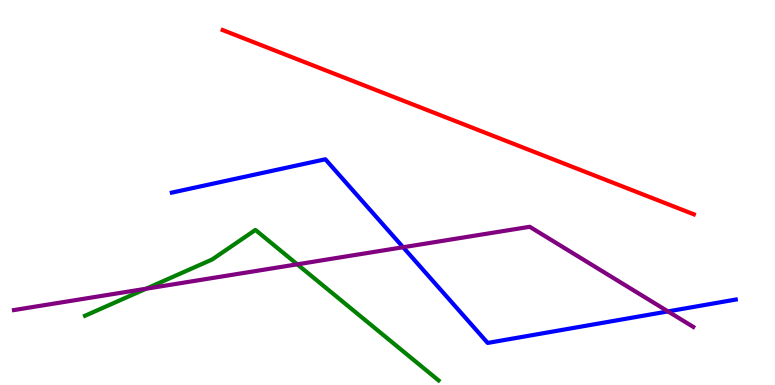[{'lines': ['blue', 'red'], 'intersections': []}, {'lines': ['green', 'red'], 'intersections': []}, {'lines': ['purple', 'red'], 'intersections': []}, {'lines': ['blue', 'green'], 'intersections': []}, {'lines': ['blue', 'purple'], 'intersections': [{'x': 5.2, 'y': 3.58}, {'x': 8.62, 'y': 1.91}]}, {'lines': ['green', 'purple'], 'intersections': [{'x': 1.88, 'y': 2.5}, {'x': 3.84, 'y': 3.13}]}]